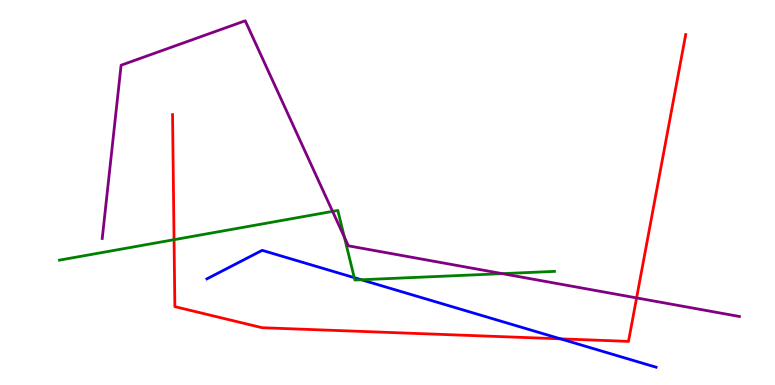[{'lines': ['blue', 'red'], 'intersections': [{'x': 7.23, 'y': 1.2}]}, {'lines': ['green', 'red'], 'intersections': [{'x': 2.25, 'y': 3.77}]}, {'lines': ['purple', 'red'], 'intersections': [{'x': 8.21, 'y': 2.26}]}, {'lines': ['blue', 'green'], 'intersections': [{'x': 4.57, 'y': 2.79}, {'x': 4.66, 'y': 2.73}]}, {'lines': ['blue', 'purple'], 'intersections': []}, {'lines': ['green', 'purple'], 'intersections': [{'x': 4.29, 'y': 4.51}, {'x': 4.44, 'y': 3.84}, {'x': 6.48, 'y': 2.89}]}]